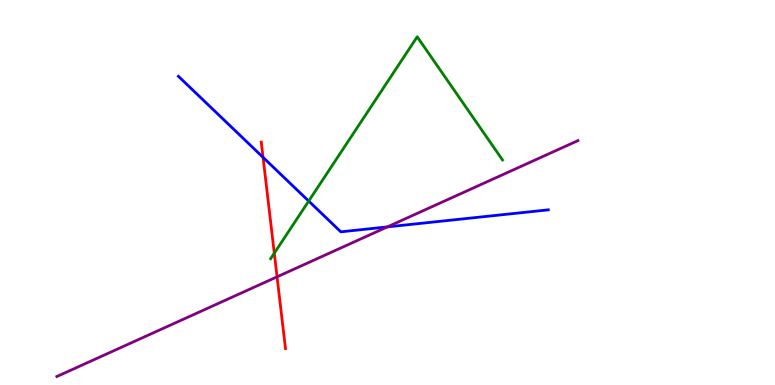[{'lines': ['blue', 'red'], 'intersections': [{'x': 3.39, 'y': 5.91}]}, {'lines': ['green', 'red'], 'intersections': [{'x': 3.54, 'y': 3.42}]}, {'lines': ['purple', 'red'], 'intersections': [{'x': 3.58, 'y': 2.81}]}, {'lines': ['blue', 'green'], 'intersections': [{'x': 3.98, 'y': 4.78}]}, {'lines': ['blue', 'purple'], 'intersections': [{'x': 5.0, 'y': 4.11}]}, {'lines': ['green', 'purple'], 'intersections': []}]